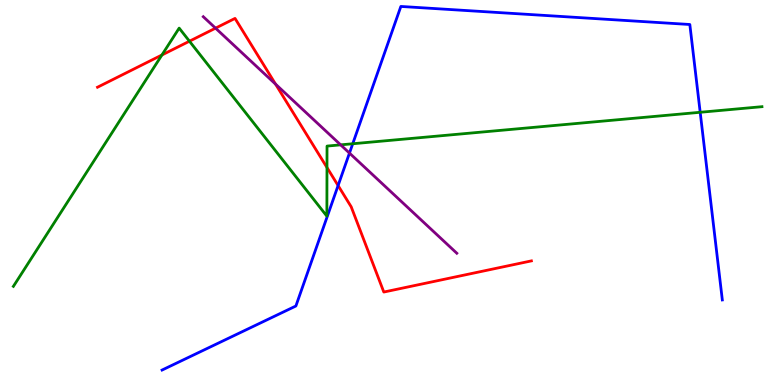[{'lines': ['blue', 'red'], 'intersections': [{'x': 4.36, 'y': 5.18}]}, {'lines': ['green', 'red'], 'intersections': [{'x': 2.09, 'y': 8.57}, {'x': 2.44, 'y': 8.93}, {'x': 4.22, 'y': 5.65}]}, {'lines': ['purple', 'red'], 'intersections': [{'x': 2.78, 'y': 9.27}, {'x': 3.56, 'y': 7.81}]}, {'lines': ['blue', 'green'], 'intersections': [{'x': 4.55, 'y': 6.27}, {'x': 9.03, 'y': 7.08}]}, {'lines': ['blue', 'purple'], 'intersections': [{'x': 4.51, 'y': 6.02}]}, {'lines': ['green', 'purple'], 'intersections': [{'x': 4.4, 'y': 6.24}]}]